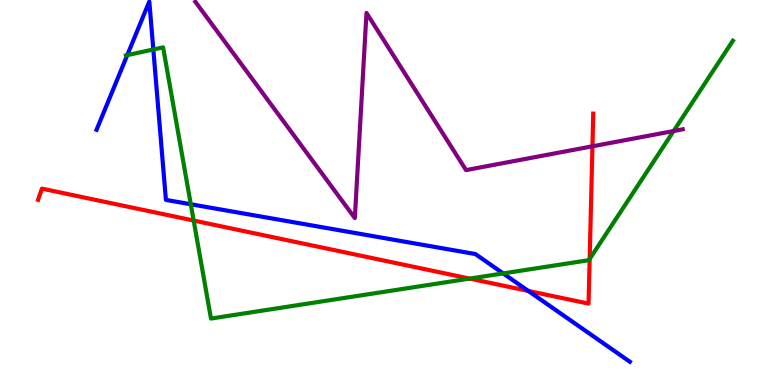[{'lines': ['blue', 'red'], 'intersections': [{'x': 6.82, 'y': 2.44}]}, {'lines': ['green', 'red'], 'intersections': [{'x': 2.5, 'y': 4.27}, {'x': 6.06, 'y': 2.76}, {'x': 7.61, 'y': 3.27}]}, {'lines': ['purple', 'red'], 'intersections': [{'x': 7.64, 'y': 6.2}]}, {'lines': ['blue', 'green'], 'intersections': [{'x': 1.64, 'y': 8.57}, {'x': 1.98, 'y': 8.71}, {'x': 2.46, 'y': 4.69}, {'x': 6.49, 'y': 2.9}]}, {'lines': ['blue', 'purple'], 'intersections': []}, {'lines': ['green', 'purple'], 'intersections': [{'x': 8.69, 'y': 6.6}]}]